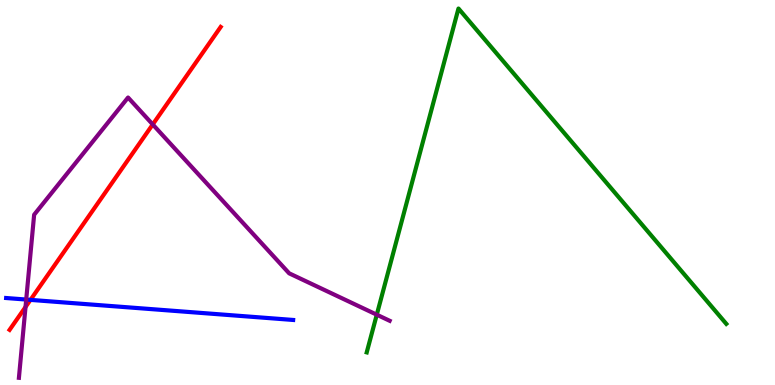[{'lines': ['blue', 'red'], 'intersections': [{'x': 0.393, 'y': 2.21}]}, {'lines': ['green', 'red'], 'intersections': []}, {'lines': ['purple', 'red'], 'intersections': [{'x': 0.329, 'y': 2.03}, {'x': 1.97, 'y': 6.77}]}, {'lines': ['blue', 'green'], 'intersections': []}, {'lines': ['blue', 'purple'], 'intersections': [{'x': 0.338, 'y': 2.22}]}, {'lines': ['green', 'purple'], 'intersections': [{'x': 4.86, 'y': 1.83}]}]